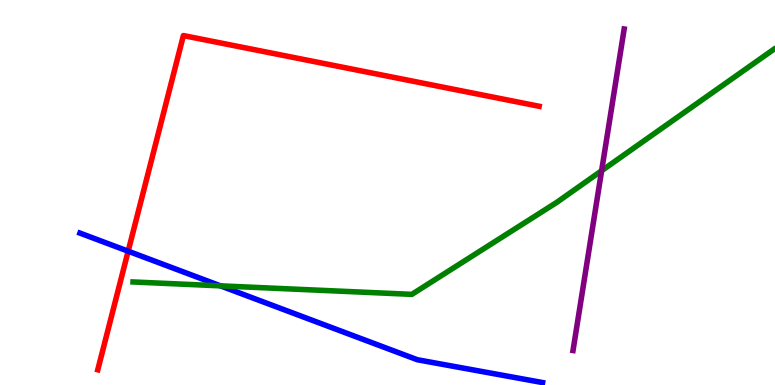[{'lines': ['blue', 'red'], 'intersections': [{'x': 1.65, 'y': 3.48}]}, {'lines': ['green', 'red'], 'intersections': []}, {'lines': ['purple', 'red'], 'intersections': []}, {'lines': ['blue', 'green'], 'intersections': [{'x': 2.84, 'y': 2.58}]}, {'lines': ['blue', 'purple'], 'intersections': []}, {'lines': ['green', 'purple'], 'intersections': [{'x': 7.76, 'y': 5.57}]}]